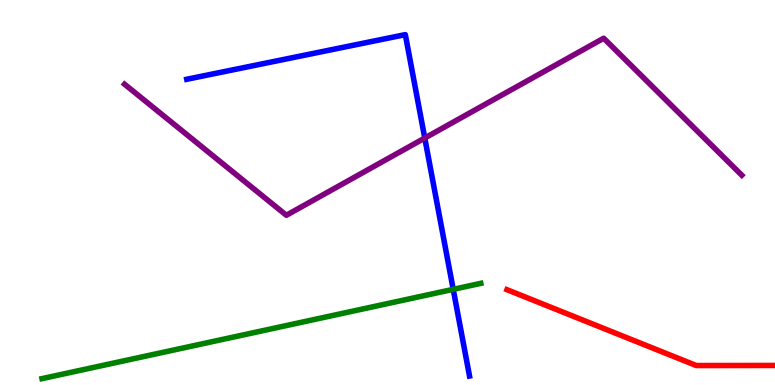[{'lines': ['blue', 'red'], 'intersections': []}, {'lines': ['green', 'red'], 'intersections': []}, {'lines': ['purple', 'red'], 'intersections': []}, {'lines': ['blue', 'green'], 'intersections': [{'x': 5.85, 'y': 2.48}]}, {'lines': ['blue', 'purple'], 'intersections': [{'x': 5.48, 'y': 6.41}]}, {'lines': ['green', 'purple'], 'intersections': []}]